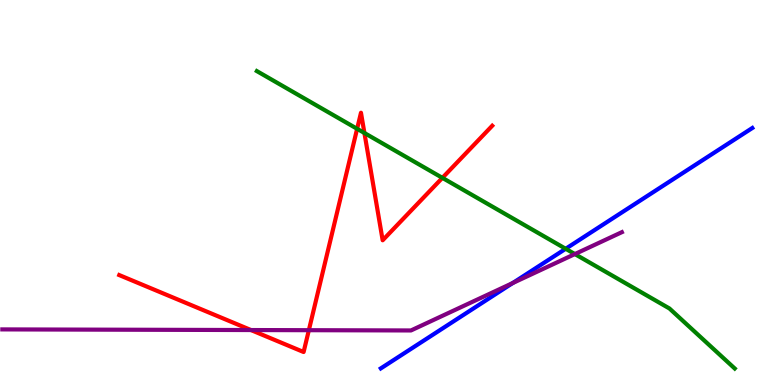[{'lines': ['blue', 'red'], 'intersections': []}, {'lines': ['green', 'red'], 'intersections': [{'x': 4.61, 'y': 6.65}, {'x': 4.7, 'y': 6.55}, {'x': 5.71, 'y': 5.38}]}, {'lines': ['purple', 'red'], 'intersections': [{'x': 3.24, 'y': 1.43}, {'x': 3.99, 'y': 1.42}]}, {'lines': ['blue', 'green'], 'intersections': [{'x': 7.3, 'y': 3.54}]}, {'lines': ['blue', 'purple'], 'intersections': [{'x': 6.62, 'y': 2.65}]}, {'lines': ['green', 'purple'], 'intersections': [{'x': 7.42, 'y': 3.4}]}]